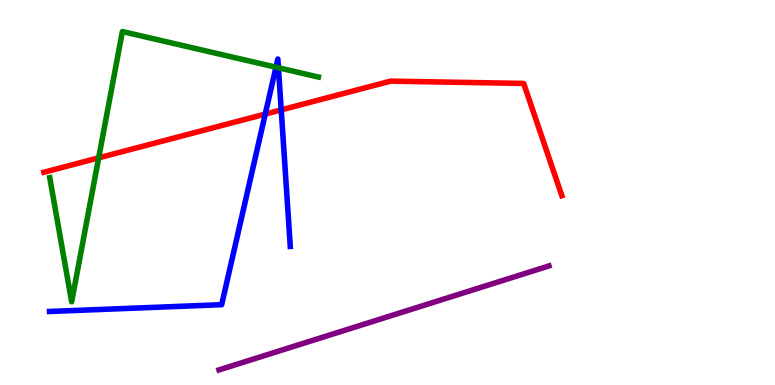[{'lines': ['blue', 'red'], 'intersections': [{'x': 3.42, 'y': 7.04}, {'x': 3.63, 'y': 7.15}]}, {'lines': ['green', 'red'], 'intersections': [{'x': 1.27, 'y': 5.9}]}, {'lines': ['purple', 'red'], 'intersections': []}, {'lines': ['blue', 'green'], 'intersections': [{'x': 3.56, 'y': 8.25}, {'x': 3.59, 'y': 8.24}]}, {'lines': ['blue', 'purple'], 'intersections': []}, {'lines': ['green', 'purple'], 'intersections': []}]